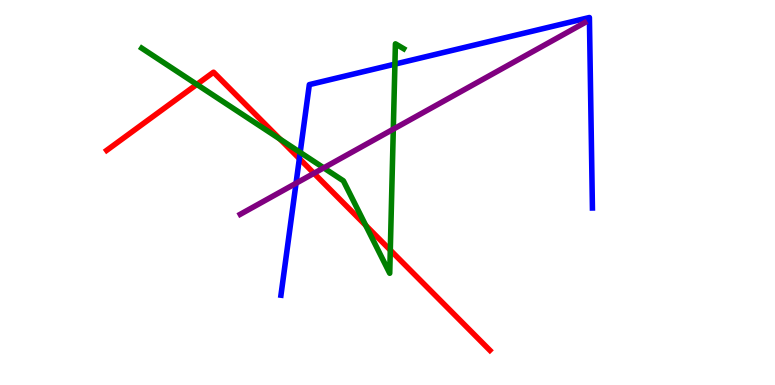[{'lines': ['blue', 'red'], 'intersections': [{'x': 3.86, 'y': 5.88}]}, {'lines': ['green', 'red'], 'intersections': [{'x': 2.54, 'y': 7.81}, {'x': 3.61, 'y': 6.39}, {'x': 4.72, 'y': 4.15}, {'x': 5.04, 'y': 3.5}]}, {'lines': ['purple', 'red'], 'intersections': [{'x': 4.05, 'y': 5.5}]}, {'lines': ['blue', 'green'], 'intersections': [{'x': 3.87, 'y': 6.04}, {'x': 5.1, 'y': 8.33}]}, {'lines': ['blue', 'purple'], 'intersections': [{'x': 3.82, 'y': 5.24}]}, {'lines': ['green', 'purple'], 'intersections': [{'x': 4.18, 'y': 5.64}, {'x': 5.07, 'y': 6.65}]}]